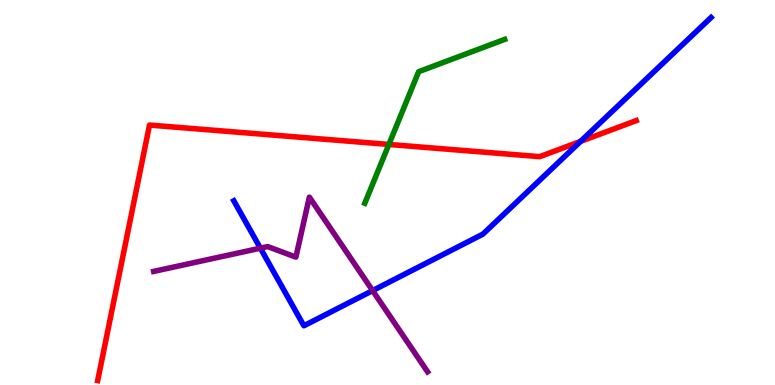[{'lines': ['blue', 'red'], 'intersections': [{'x': 7.49, 'y': 6.33}]}, {'lines': ['green', 'red'], 'intersections': [{'x': 5.02, 'y': 6.25}]}, {'lines': ['purple', 'red'], 'intersections': []}, {'lines': ['blue', 'green'], 'intersections': []}, {'lines': ['blue', 'purple'], 'intersections': [{'x': 3.36, 'y': 3.55}, {'x': 4.81, 'y': 2.45}]}, {'lines': ['green', 'purple'], 'intersections': []}]